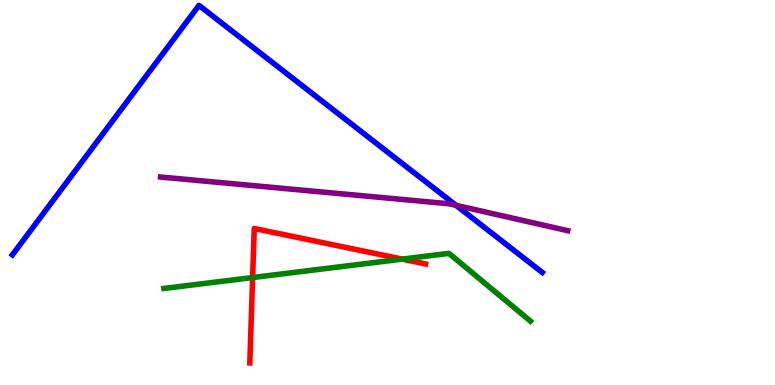[{'lines': ['blue', 'red'], 'intersections': []}, {'lines': ['green', 'red'], 'intersections': [{'x': 3.26, 'y': 2.79}, {'x': 5.19, 'y': 3.27}]}, {'lines': ['purple', 'red'], 'intersections': []}, {'lines': ['blue', 'green'], 'intersections': []}, {'lines': ['blue', 'purple'], 'intersections': [{'x': 5.88, 'y': 4.67}]}, {'lines': ['green', 'purple'], 'intersections': []}]